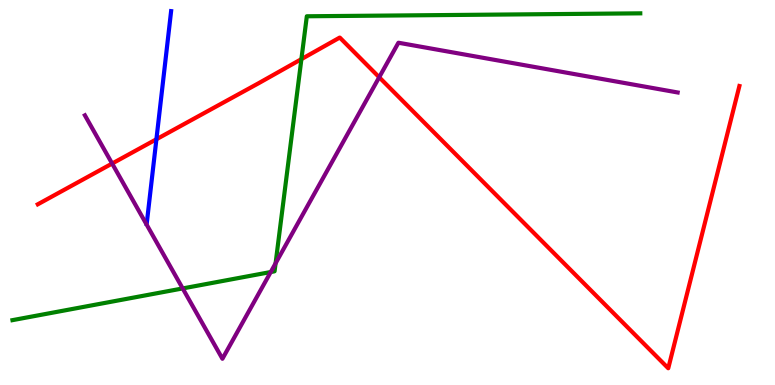[{'lines': ['blue', 'red'], 'intersections': [{'x': 2.02, 'y': 6.38}]}, {'lines': ['green', 'red'], 'intersections': [{'x': 3.89, 'y': 8.46}]}, {'lines': ['purple', 'red'], 'intersections': [{'x': 1.45, 'y': 5.75}, {'x': 4.89, 'y': 7.99}]}, {'lines': ['blue', 'green'], 'intersections': []}, {'lines': ['blue', 'purple'], 'intersections': []}, {'lines': ['green', 'purple'], 'intersections': [{'x': 2.36, 'y': 2.51}, {'x': 3.49, 'y': 2.93}, {'x': 3.56, 'y': 3.16}]}]